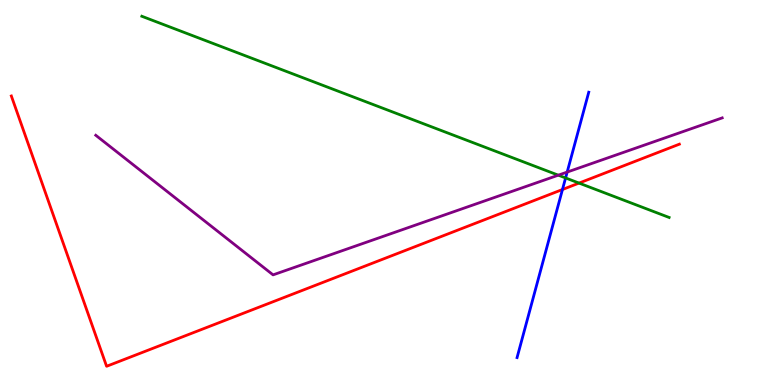[{'lines': ['blue', 'red'], 'intersections': [{'x': 7.26, 'y': 5.08}]}, {'lines': ['green', 'red'], 'intersections': [{'x': 7.47, 'y': 5.24}]}, {'lines': ['purple', 'red'], 'intersections': []}, {'lines': ['blue', 'green'], 'intersections': [{'x': 7.3, 'y': 5.38}]}, {'lines': ['blue', 'purple'], 'intersections': [{'x': 7.32, 'y': 5.53}]}, {'lines': ['green', 'purple'], 'intersections': [{'x': 7.2, 'y': 5.45}]}]